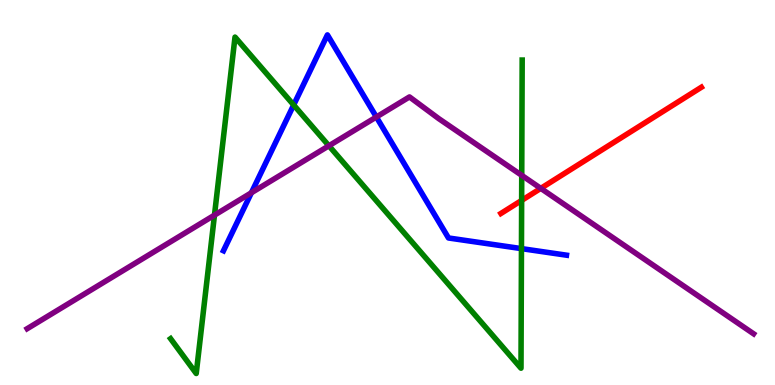[{'lines': ['blue', 'red'], 'intersections': []}, {'lines': ['green', 'red'], 'intersections': [{'x': 6.73, 'y': 4.79}]}, {'lines': ['purple', 'red'], 'intersections': [{'x': 6.98, 'y': 5.11}]}, {'lines': ['blue', 'green'], 'intersections': [{'x': 3.79, 'y': 7.27}, {'x': 6.73, 'y': 3.54}]}, {'lines': ['blue', 'purple'], 'intersections': [{'x': 3.24, 'y': 4.99}, {'x': 4.86, 'y': 6.96}]}, {'lines': ['green', 'purple'], 'intersections': [{'x': 2.77, 'y': 4.41}, {'x': 4.24, 'y': 6.21}, {'x': 6.73, 'y': 5.45}]}]